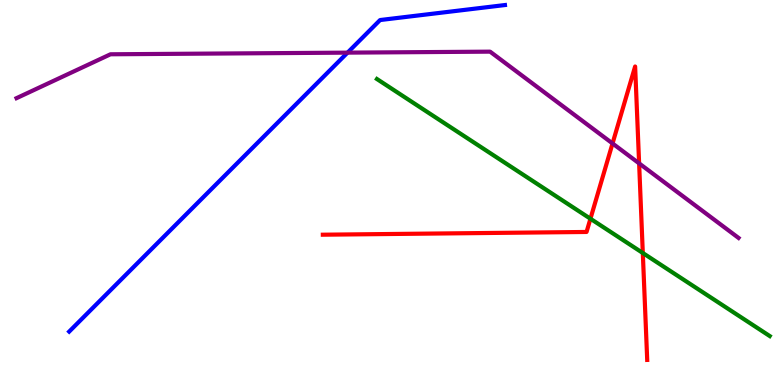[{'lines': ['blue', 'red'], 'intersections': []}, {'lines': ['green', 'red'], 'intersections': [{'x': 7.62, 'y': 4.32}, {'x': 8.29, 'y': 3.43}]}, {'lines': ['purple', 'red'], 'intersections': [{'x': 7.9, 'y': 6.27}, {'x': 8.25, 'y': 5.76}]}, {'lines': ['blue', 'green'], 'intersections': []}, {'lines': ['blue', 'purple'], 'intersections': [{'x': 4.48, 'y': 8.63}]}, {'lines': ['green', 'purple'], 'intersections': []}]